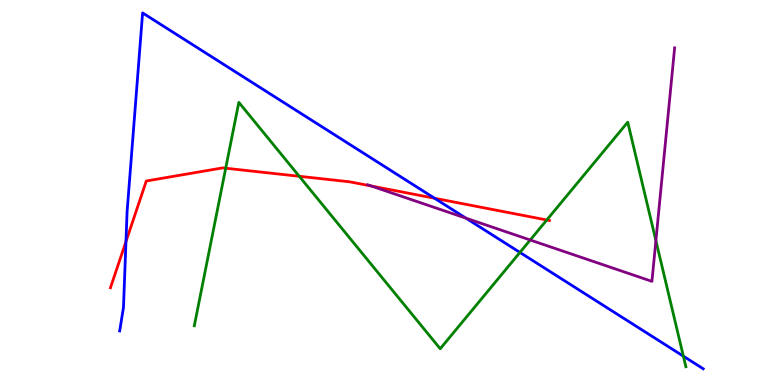[{'lines': ['blue', 'red'], 'intersections': [{'x': 1.63, 'y': 3.73}, {'x': 5.61, 'y': 4.85}]}, {'lines': ['green', 'red'], 'intersections': [{'x': 2.91, 'y': 5.63}, {'x': 3.86, 'y': 5.42}, {'x': 7.06, 'y': 4.29}]}, {'lines': ['purple', 'red'], 'intersections': [{'x': 4.79, 'y': 5.17}]}, {'lines': ['blue', 'green'], 'intersections': [{'x': 6.71, 'y': 3.44}, {'x': 8.82, 'y': 0.749}]}, {'lines': ['blue', 'purple'], 'intersections': [{'x': 6.01, 'y': 4.33}]}, {'lines': ['green', 'purple'], 'intersections': [{'x': 6.84, 'y': 3.77}, {'x': 8.46, 'y': 3.75}]}]